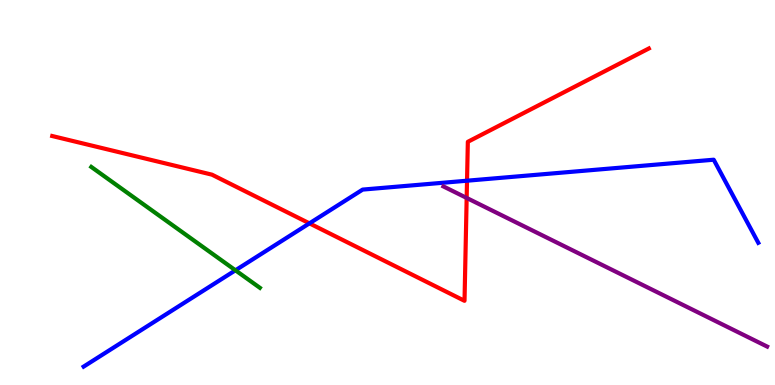[{'lines': ['blue', 'red'], 'intersections': [{'x': 3.99, 'y': 4.2}, {'x': 6.03, 'y': 5.31}]}, {'lines': ['green', 'red'], 'intersections': []}, {'lines': ['purple', 'red'], 'intersections': [{'x': 6.02, 'y': 4.86}]}, {'lines': ['blue', 'green'], 'intersections': [{'x': 3.04, 'y': 2.98}]}, {'lines': ['blue', 'purple'], 'intersections': []}, {'lines': ['green', 'purple'], 'intersections': []}]